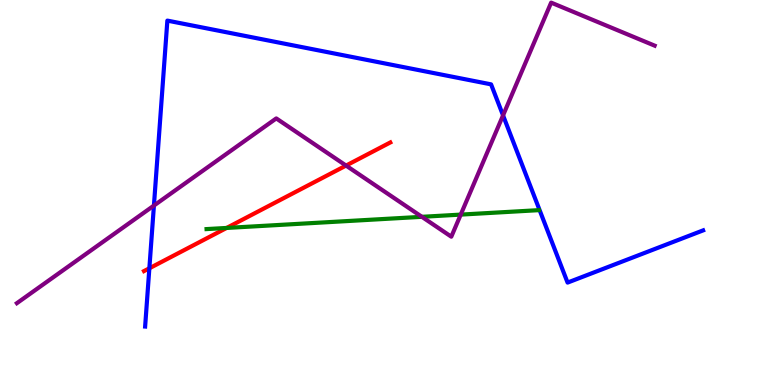[{'lines': ['blue', 'red'], 'intersections': [{'x': 1.93, 'y': 3.03}]}, {'lines': ['green', 'red'], 'intersections': [{'x': 2.92, 'y': 4.08}]}, {'lines': ['purple', 'red'], 'intersections': [{'x': 4.47, 'y': 5.7}]}, {'lines': ['blue', 'green'], 'intersections': []}, {'lines': ['blue', 'purple'], 'intersections': [{'x': 1.99, 'y': 4.66}, {'x': 6.49, 'y': 7.0}]}, {'lines': ['green', 'purple'], 'intersections': [{'x': 5.44, 'y': 4.37}, {'x': 5.94, 'y': 4.43}]}]